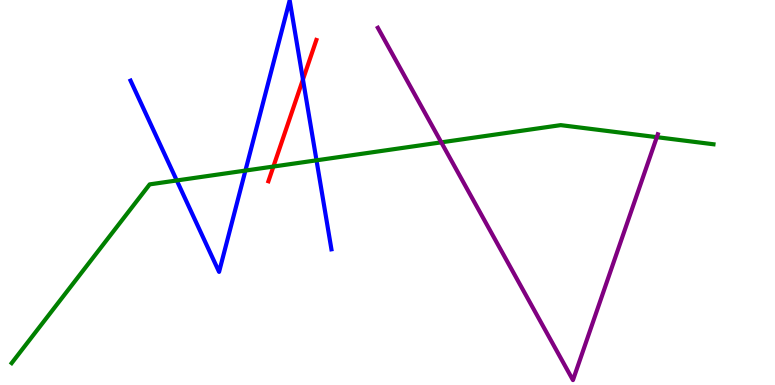[{'lines': ['blue', 'red'], 'intersections': [{'x': 3.91, 'y': 7.94}]}, {'lines': ['green', 'red'], 'intersections': [{'x': 3.53, 'y': 5.67}]}, {'lines': ['purple', 'red'], 'intersections': []}, {'lines': ['blue', 'green'], 'intersections': [{'x': 2.28, 'y': 5.31}, {'x': 3.17, 'y': 5.57}, {'x': 4.08, 'y': 5.84}]}, {'lines': ['blue', 'purple'], 'intersections': []}, {'lines': ['green', 'purple'], 'intersections': [{'x': 5.69, 'y': 6.3}, {'x': 8.47, 'y': 6.44}]}]